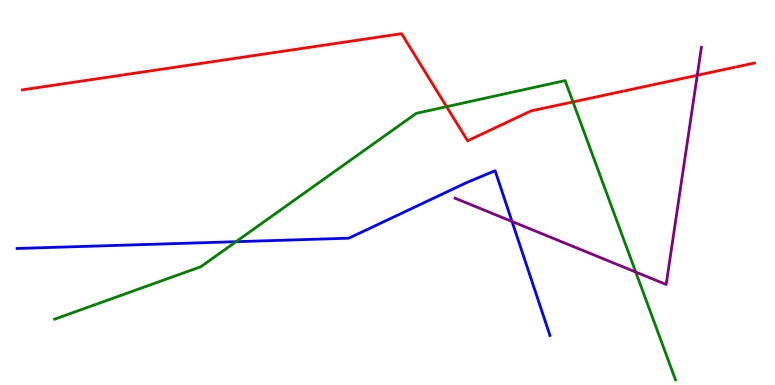[{'lines': ['blue', 'red'], 'intersections': []}, {'lines': ['green', 'red'], 'intersections': [{'x': 5.76, 'y': 7.23}, {'x': 7.39, 'y': 7.35}]}, {'lines': ['purple', 'red'], 'intersections': [{'x': 9.0, 'y': 8.04}]}, {'lines': ['blue', 'green'], 'intersections': [{'x': 3.05, 'y': 3.72}]}, {'lines': ['blue', 'purple'], 'intersections': [{'x': 6.61, 'y': 4.25}]}, {'lines': ['green', 'purple'], 'intersections': [{'x': 8.2, 'y': 2.93}]}]